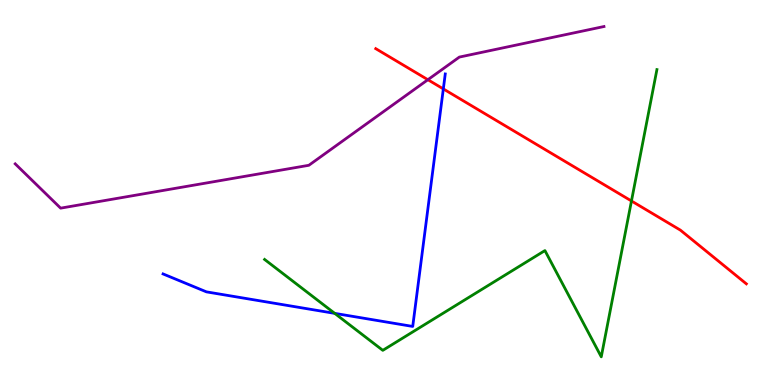[{'lines': ['blue', 'red'], 'intersections': [{'x': 5.72, 'y': 7.69}]}, {'lines': ['green', 'red'], 'intersections': [{'x': 8.15, 'y': 4.78}]}, {'lines': ['purple', 'red'], 'intersections': [{'x': 5.52, 'y': 7.93}]}, {'lines': ['blue', 'green'], 'intersections': [{'x': 4.32, 'y': 1.86}]}, {'lines': ['blue', 'purple'], 'intersections': []}, {'lines': ['green', 'purple'], 'intersections': []}]